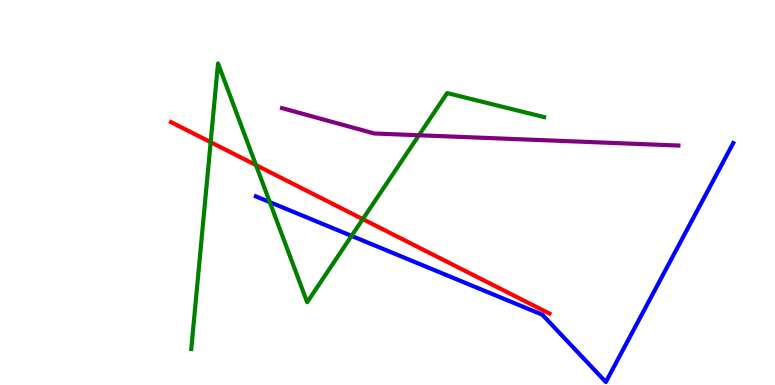[{'lines': ['blue', 'red'], 'intersections': []}, {'lines': ['green', 'red'], 'intersections': [{'x': 2.72, 'y': 6.31}, {'x': 3.3, 'y': 5.71}, {'x': 4.68, 'y': 4.31}]}, {'lines': ['purple', 'red'], 'intersections': []}, {'lines': ['blue', 'green'], 'intersections': [{'x': 3.48, 'y': 4.75}, {'x': 4.54, 'y': 3.87}]}, {'lines': ['blue', 'purple'], 'intersections': []}, {'lines': ['green', 'purple'], 'intersections': [{'x': 5.41, 'y': 6.49}]}]